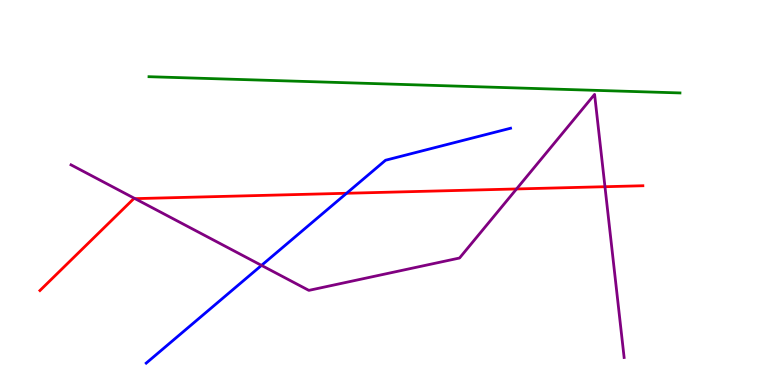[{'lines': ['blue', 'red'], 'intersections': [{'x': 4.47, 'y': 4.98}]}, {'lines': ['green', 'red'], 'intersections': []}, {'lines': ['purple', 'red'], 'intersections': [{'x': 1.74, 'y': 4.84}, {'x': 6.66, 'y': 5.09}, {'x': 7.81, 'y': 5.15}]}, {'lines': ['blue', 'green'], 'intersections': []}, {'lines': ['blue', 'purple'], 'intersections': [{'x': 3.37, 'y': 3.11}]}, {'lines': ['green', 'purple'], 'intersections': []}]